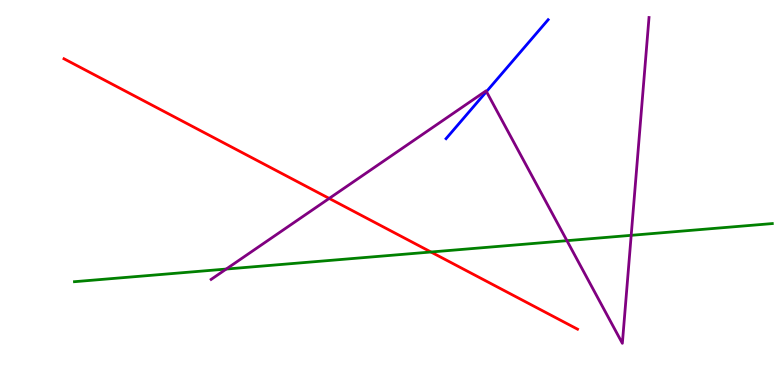[{'lines': ['blue', 'red'], 'intersections': []}, {'lines': ['green', 'red'], 'intersections': [{'x': 5.56, 'y': 3.45}]}, {'lines': ['purple', 'red'], 'intersections': [{'x': 4.25, 'y': 4.85}]}, {'lines': ['blue', 'green'], 'intersections': []}, {'lines': ['blue', 'purple'], 'intersections': [{'x': 6.28, 'y': 7.62}]}, {'lines': ['green', 'purple'], 'intersections': [{'x': 2.92, 'y': 3.01}, {'x': 7.32, 'y': 3.75}, {'x': 8.14, 'y': 3.89}]}]